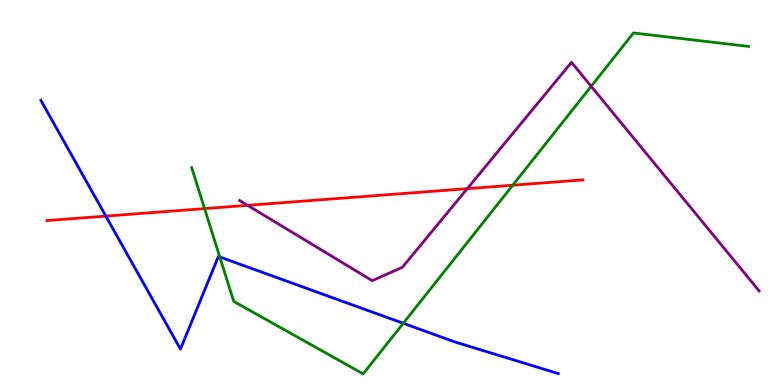[{'lines': ['blue', 'red'], 'intersections': [{'x': 1.37, 'y': 4.39}]}, {'lines': ['green', 'red'], 'intersections': [{'x': 2.64, 'y': 4.58}, {'x': 6.62, 'y': 5.19}]}, {'lines': ['purple', 'red'], 'intersections': [{'x': 3.2, 'y': 4.67}, {'x': 6.03, 'y': 5.1}]}, {'lines': ['blue', 'green'], 'intersections': [{'x': 2.84, 'y': 3.33}, {'x': 5.2, 'y': 1.6}]}, {'lines': ['blue', 'purple'], 'intersections': []}, {'lines': ['green', 'purple'], 'intersections': [{'x': 7.63, 'y': 7.76}]}]